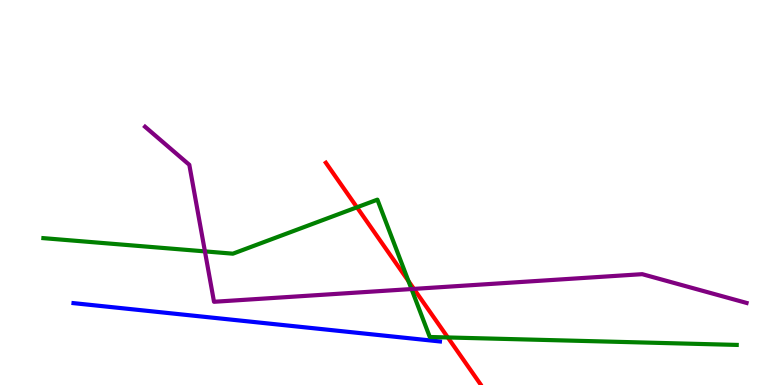[{'lines': ['blue', 'red'], 'intersections': []}, {'lines': ['green', 'red'], 'intersections': [{'x': 4.61, 'y': 4.62}, {'x': 5.27, 'y': 2.7}, {'x': 5.78, 'y': 1.23}]}, {'lines': ['purple', 'red'], 'intersections': [{'x': 5.34, 'y': 2.5}]}, {'lines': ['blue', 'green'], 'intersections': []}, {'lines': ['blue', 'purple'], 'intersections': []}, {'lines': ['green', 'purple'], 'intersections': [{'x': 2.64, 'y': 3.47}, {'x': 5.31, 'y': 2.49}]}]